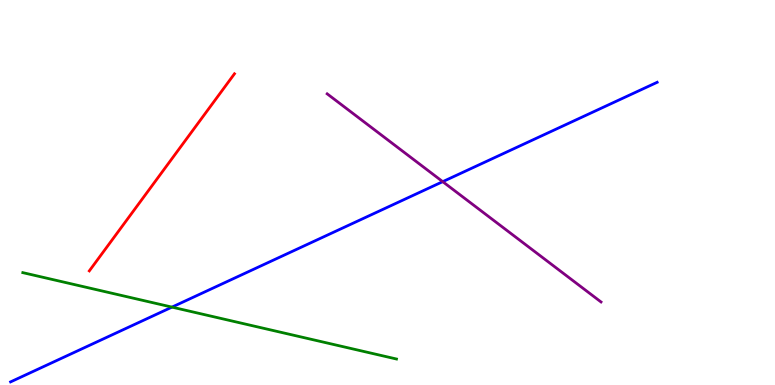[{'lines': ['blue', 'red'], 'intersections': []}, {'lines': ['green', 'red'], 'intersections': []}, {'lines': ['purple', 'red'], 'intersections': []}, {'lines': ['blue', 'green'], 'intersections': [{'x': 2.22, 'y': 2.02}]}, {'lines': ['blue', 'purple'], 'intersections': [{'x': 5.71, 'y': 5.28}]}, {'lines': ['green', 'purple'], 'intersections': []}]